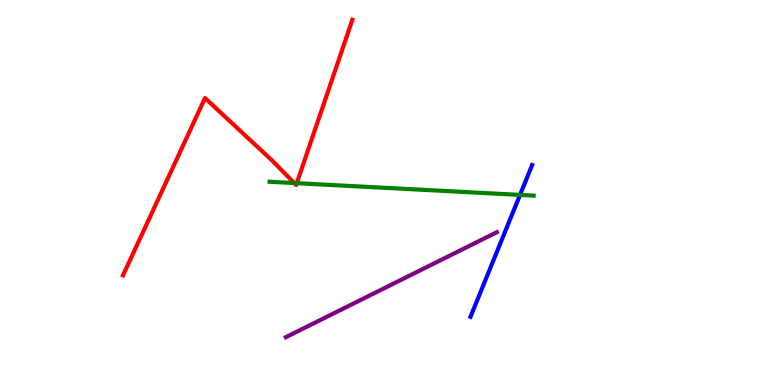[{'lines': ['blue', 'red'], 'intersections': []}, {'lines': ['green', 'red'], 'intersections': [{'x': 3.8, 'y': 5.25}, {'x': 3.83, 'y': 5.24}]}, {'lines': ['purple', 'red'], 'intersections': []}, {'lines': ['blue', 'green'], 'intersections': [{'x': 6.71, 'y': 4.94}]}, {'lines': ['blue', 'purple'], 'intersections': []}, {'lines': ['green', 'purple'], 'intersections': []}]